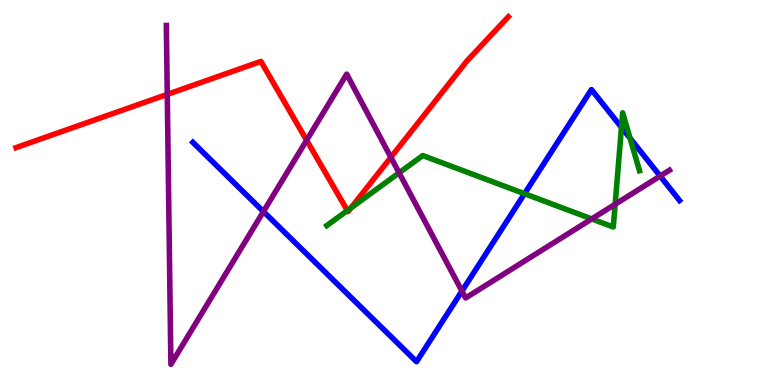[{'lines': ['blue', 'red'], 'intersections': []}, {'lines': ['green', 'red'], 'intersections': [{'x': 4.48, 'y': 4.53}, {'x': 4.53, 'y': 4.6}]}, {'lines': ['purple', 'red'], 'intersections': [{'x': 2.16, 'y': 7.55}, {'x': 3.96, 'y': 6.36}, {'x': 5.04, 'y': 5.91}]}, {'lines': ['blue', 'green'], 'intersections': [{'x': 6.77, 'y': 4.97}, {'x': 8.02, 'y': 6.69}, {'x': 8.13, 'y': 6.41}]}, {'lines': ['blue', 'purple'], 'intersections': [{'x': 3.4, 'y': 4.51}, {'x': 5.96, 'y': 2.44}, {'x': 8.52, 'y': 5.43}]}, {'lines': ['green', 'purple'], 'intersections': [{'x': 5.15, 'y': 5.51}, {'x': 7.64, 'y': 4.31}, {'x': 7.94, 'y': 4.69}]}]